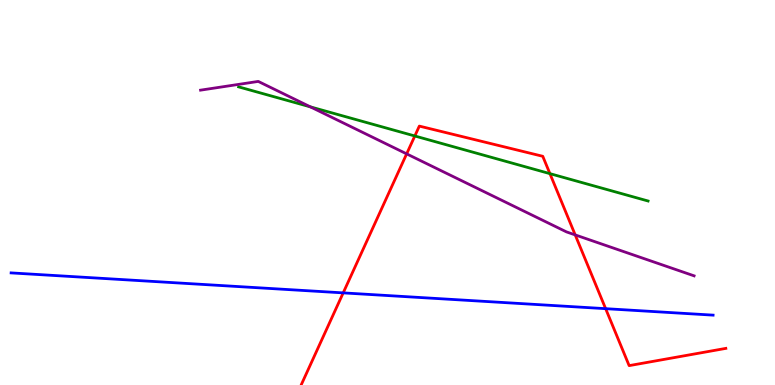[{'lines': ['blue', 'red'], 'intersections': [{'x': 4.43, 'y': 2.39}, {'x': 7.81, 'y': 1.98}]}, {'lines': ['green', 'red'], 'intersections': [{'x': 5.35, 'y': 6.47}, {'x': 7.1, 'y': 5.49}]}, {'lines': ['purple', 'red'], 'intersections': [{'x': 5.25, 'y': 6.0}, {'x': 7.42, 'y': 3.9}]}, {'lines': ['blue', 'green'], 'intersections': []}, {'lines': ['blue', 'purple'], 'intersections': []}, {'lines': ['green', 'purple'], 'intersections': [{'x': 4.01, 'y': 7.22}]}]